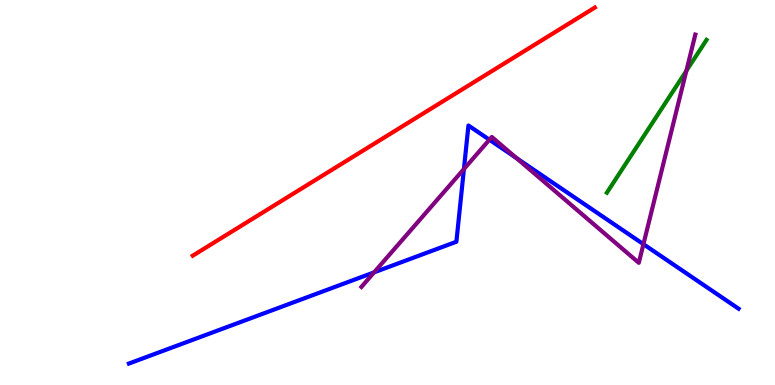[{'lines': ['blue', 'red'], 'intersections': []}, {'lines': ['green', 'red'], 'intersections': []}, {'lines': ['purple', 'red'], 'intersections': []}, {'lines': ['blue', 'green'], 'intersections': []}, {'lines': ['blue', 'purple'], 'intersections': [{'x': 4.83, 'y': 2.93}, {'x': 5.99, 'y': 5.61}, {'x': 6.31, 'y': 6.37}, {'x': 6.66, 'y': 5.9}, {'x': 8.3, 'y': 3.66}]}, {'lines': ['green', 'purple'], 'intersections': [{'x': 8.86, 'y': 8.16}]}]